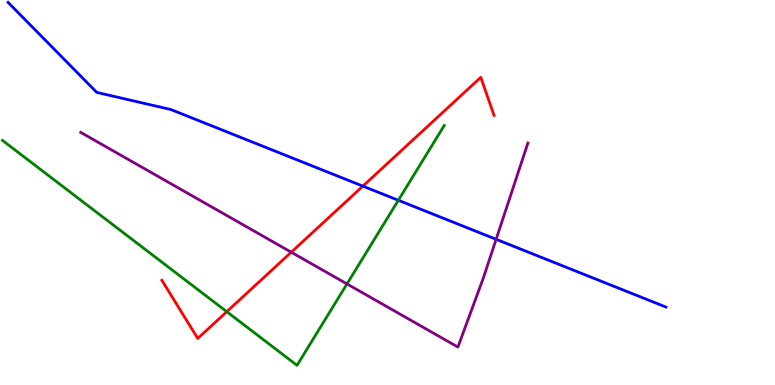[{'lines': ['blue', 'red'], 'intersections': [{'x': 4.68, 'y': 5.17}]}, {'lines': ['green', 'red'], 'intersections': [{'x': 2.93, 'y': 1.9}]}, {'lines': ['purple', 'red'], 'intersections': [{'x': 3.76, 'y': 3.45}]}, {'lines': ['blue', 'green'], 'intersections': [{'x': 5.14, 'y': 4.8}]}, {'lines': ['blue', 'purple'], 'intersections': [{'x': 6.4, 'y': 3.78}]}, {'lines': ['green', 'purple'], 'intersections': [{'x': 4.48, 'y': 2.63}]}]